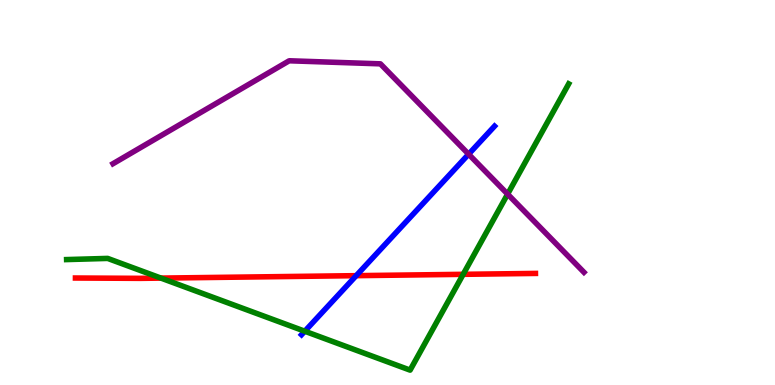[{'lines': ['blue', 'red'], 'intersections': [{'x': 4.6, 'y': 2.84}]}, {'lines': ['green', 'red'], 'intersections': [{'x': 2.08, 'y': 2.78}, {'x': 5.98, 'y': 2.87}]}, {'lines': ['purple', 'red'], 'intersections': []}, {'lines': ['blue', 'green'], 'intersections': [{'x': 3.93, 'y': 1.4}]}, {'lines': ['blue', 'purple'], 'intersections': [{'x': 6.05, 'y': 6.0}]}, {'lines': ['green', 'purple'], 'intersections': [{'x': 6.55, 'y': 4.96}]}]